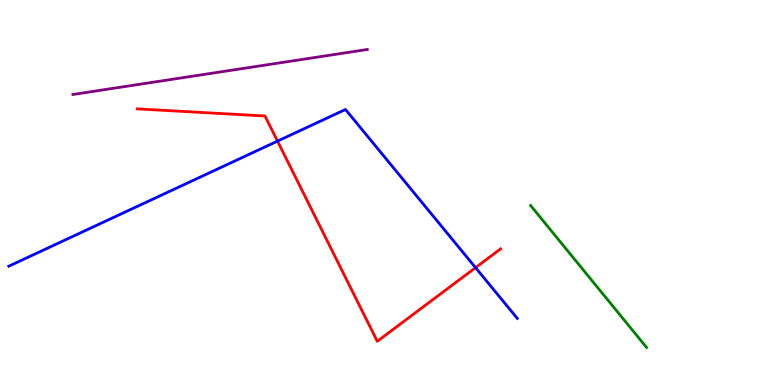[{'lines': ['blue', 'red'], 'intersections': [{'x': 3.58, 'y': 6.33}, {'x': 6.14, 'y': 3.05}]}, {'lines': ['green', 'red'], 'intersections': []}, {'lines': ['purple', 'red'], 'intersections': []}, {'lines': ['blue', 'green'], 'intersections': []}, {'lines': ['blue', 'purple'], 'intersections': []}, {'lines': ['green', 'purple'], 'intersections': []}]